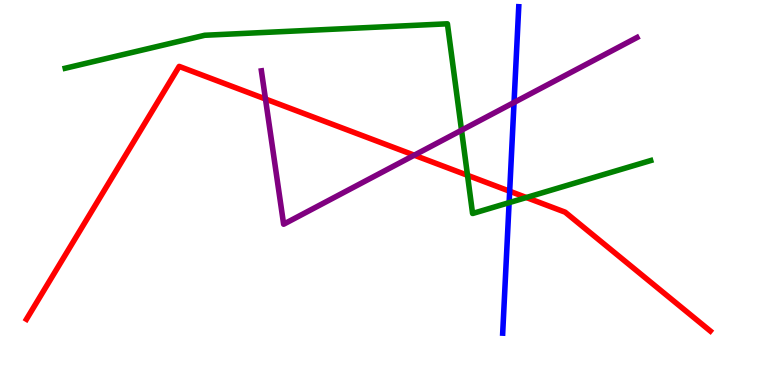[{'lines': ['blue', 'red'], 'intersections': [{'x': 6.58, 'y': 5.03}]}, {'lines': ['green', 'red'], 'intersections': [{'x': 6.03, 'y': 5.45}, {'x': 6.79, 'y': 4.87}]}, {'lines': ['purple', 'red'], 'intersections': [{'x': 3.43, 'y': 7.43}, {'x': 5.35, 'y': 5.97}]}, {'lines': ['blue', 'green'], 'intersections': [{'x': 6.57, 'y': 4.74}]}, {'lines': ['blue', 'purple'], 'intersections': [{'x': 6.63, 'y': 7.34}]}, {'lines': ['green', 'purple'], 'intersections': [{'x': 5.96, 'y': 6.62}]}]